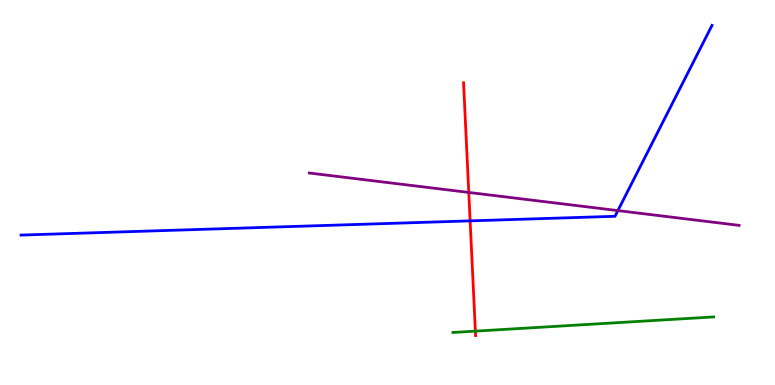[{'lines': ['blue', 'red'], 'intersections': [{'x': 6.07, 'y': 4.26}]}, {'lines': ['green', 'red'], 'intersections': [{'x': 6.13, 'y': 1.4}]}, {'lines': ['purple', 'red'], 'intersections': [{'x': 6.05, 'y': 5.0}]}, {'lines': ['blue', 'green'], 'intersections': []}, {'lines': ['blue', 'purple'], 'intersections': [{'x': 7.97, 'y': 4.53}]}, {'lines': ['green', 'purple'], 'intersections': []}]